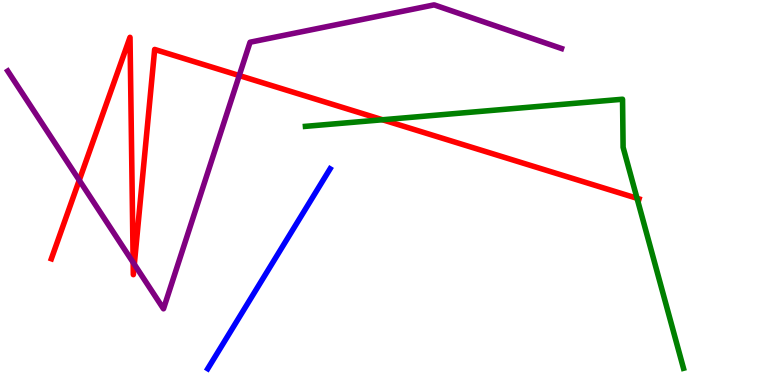[{'lines': ['blue', 'red'], 'intersections': []}, {'lines': ['green', 'red'], 'intersections': [{'x': 4.94, 'y': 6.89}, {'x': 8.22, 'y': 4.85}]}, {'lines': ['purple', 'red'], 'intersections': [{'x': 1.02, 'y': 5.32}, {'x': 1.72, 'y': 3.18}, {'x': 1.73, 'y': 3.14}, {'x': 3.09, 'y': 8.04}]}, {'lines': ['blue', 'green'], 'intersections': []}, {'lines': ['blue', 'purple'], 'intersections': []}, {'lines': ['green', 'purple'], 'intersections': []}]